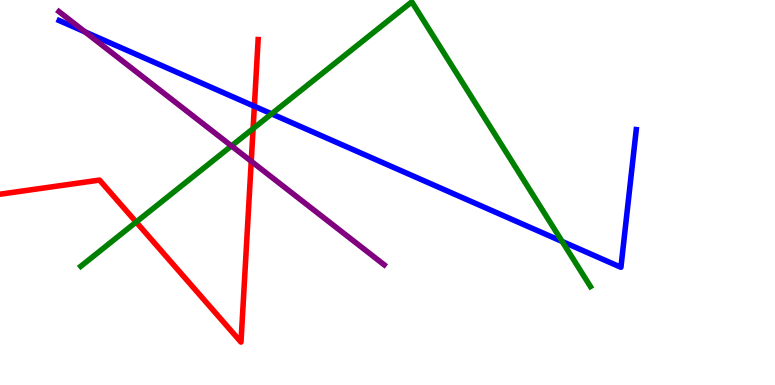[{'lines': ['blue', 'red'], 'intersections': [{'x': 3.28, 'y': 7.24}]}, {'lines': ['green', 'red'], 'intersections': [{'x': 1.76, 'y': 4.23}, {'x': 3.27, 'y': 6.66}]}, {'lines': ['purple', 'red'], 'intersections': [{'x': 3.24, 'y': 5.81}]}, {'lines': ['blue', 'green'], 'intersections': [{'x': 3.5, 'y': 7.04}, {'x': 7.25, 'y': 3.73}]}, {'lines': ['blue', 'purple'], 'intersections': [{'x': 1.1, 'y': 9.17}]}, {'lines': ['green', 'purple'], 'intersections': [{'x': 2.99, 'y': 6.21}]}]